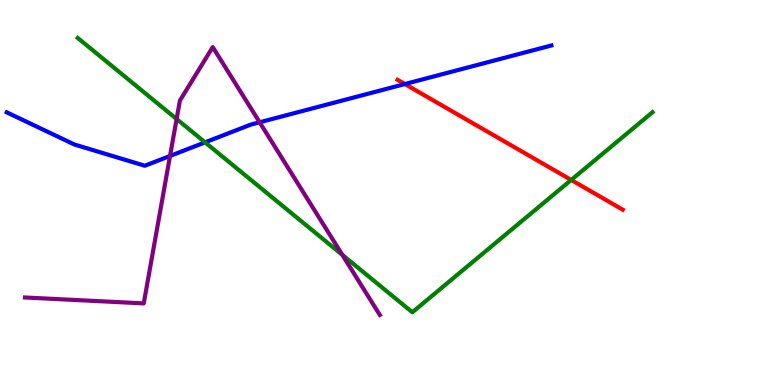[{'lines': ['blue', 'red'], 'intersections': [{'x': 5.22, 'y': 7.82}]}, {'lines': ['green', 'red'], 'intersections': [{'x': 7.37, 'y': 5.33}]}, {'lines': ['purple', 'red'], 'intersections': []}, {'lines': ['blue', 'green'], 'intersections': [{'x': 2.65, 'y': 6.3}]}, {'lines': ['blue', 'purple'], 'intersections': [{'x': 2.19, 'y': 5.95}, {'x': 3.35, 'y': 6.82}]}, {'lines': ['green', 'purple'], 'intersections': [{'x': 2.28, 'y': 6.91}, {'x': 4.42, 'y': 3.38}]}]